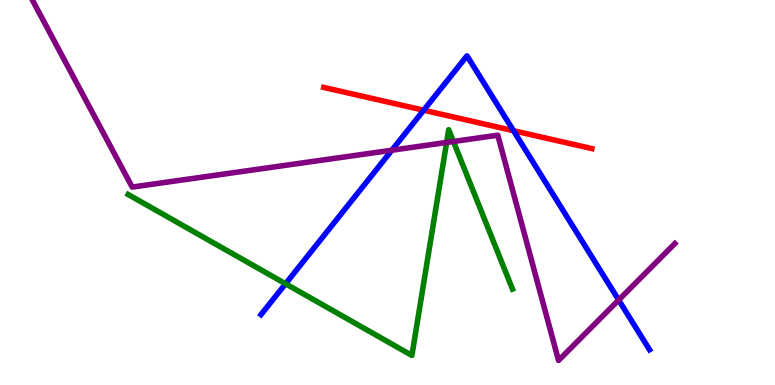[{'lines': ['blue', 'red'], 'intersections': [{'x': 5.47, 'y': 7.14}, {'x': 6.63, 'y': 6.61}]}, {'lines': ['green', 'red'], 'intersections': []}, {'lines': ['purple', 'red'], 'intersections': []}, {'lines': ['blue', 'green'], 'intersections': [{'x': 3.68, 'y': 2.63}]}, {'lines': ['blue', 'purple'], 'intersections': [{'x': 5.06, 'y': 6.1}, {'x': 7.98, 'y': 2.21}]}, {'lines': ['green', 'purple'], 'intersections': [{'x': 5.76, 'y': 6.3}, {'x': 5.85, 'y': 6.33}]}]